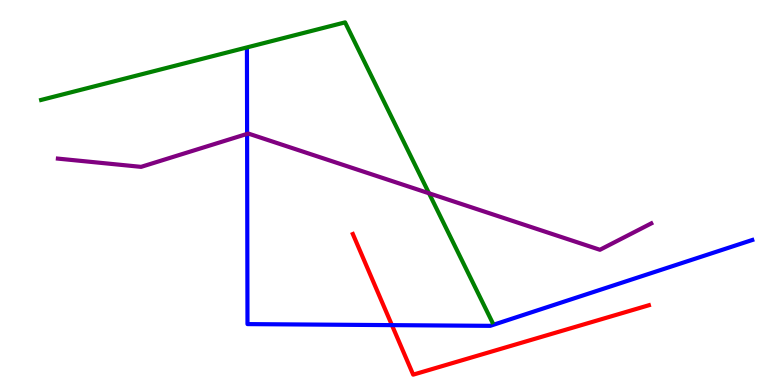[{'lines': ['blue', 'red'], 'intersections': [{'x': 5.06, 'y': 1.55}]}, {'lines': ['green', 'red'], 'intersections': []}, {'lines': ['purple', 'red'], 'intersections': []}, {'lines': ['blue', 'green'], 'intersections': []}, {'lines': ['blue', 'purple'], 'intersections': [{'x': 3.19, 'y': 6.52}]}, {'lines': ['green', 'purple'], 'intersections': [{'x': 5.54, 'y': 4.98}]}]